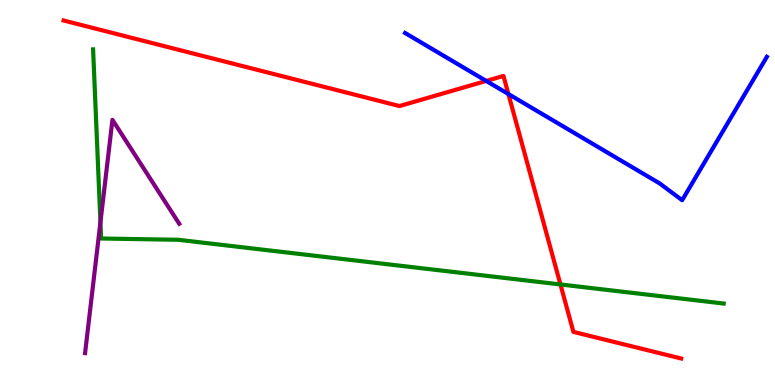[{'lines': ['blue', 'red'], 'intersections': [{'x': 6.27, 'y': 7.9}, {'x': 6.56, 'y': 7.56}]}, {'lines': ['green', 'red'], 'intersections': [{'x': 7.23, 'y': 2.61}]}, {'lines': ['purple', 'red'], 'intersections': []}, {'lines': ['blue', 'green'], 'intersections': []}, {'lines': ['blue', 'purple'], 'intersections': []}, {'lines': ['green', 'purple'], 'intersections': [{'x': 1.3, 'y': 4.23}]}]